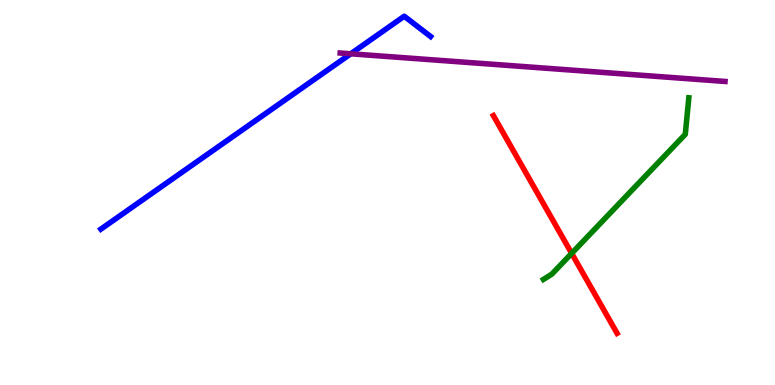[{'lines': ['blue', 'red'], 'intersections': []}, {'lines': ['green', 'red'], 'intersections': [{'x': 7.38, 'y': 3.42}]}, {'lines': ['purple', 'red'], 'intersections': []}, {'lines': ['blue', 'green'], 'intersections': []}, {'lines': ['blue', 'purple'], 'intersections': [{'x': 4.53, 'y': 8.6}]}, {'lines': ['green', 'purple'], 'intersections': []}]